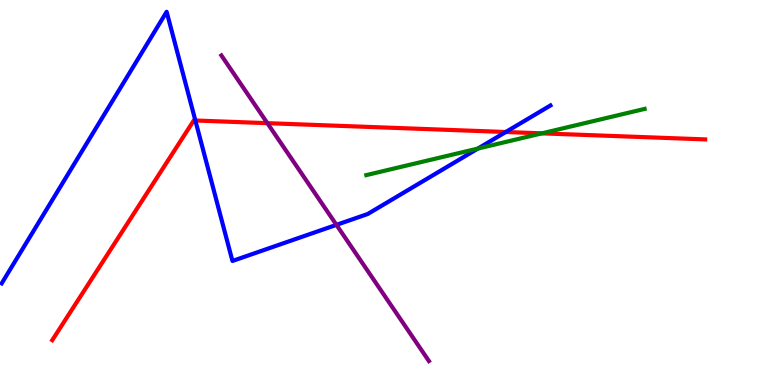[{'lines': ['blue', 'red'], 'intersections': [{'x': 2.52, 'y': 6.87}, {'x': 6.53, 'y': 6.57}]}, {'lines': ['green', 'red'], 'intersections': [{'x': 6.99, 'y': 6.54}]}, {'lines': ['purple', 'red'], 'intersections': [{'x': 3.45, 'y': 6.8}]}, {'lines': ['blue', 'green'], 'intersections': [{'x': 6.17, 'y': 6.14}]}, {'lines': ['blue', 'purple'], 'intersections': [{'x': 4.34, 'y': 4.16}]}, {'lines': ['green', 'purple'], 'intersections': []}]